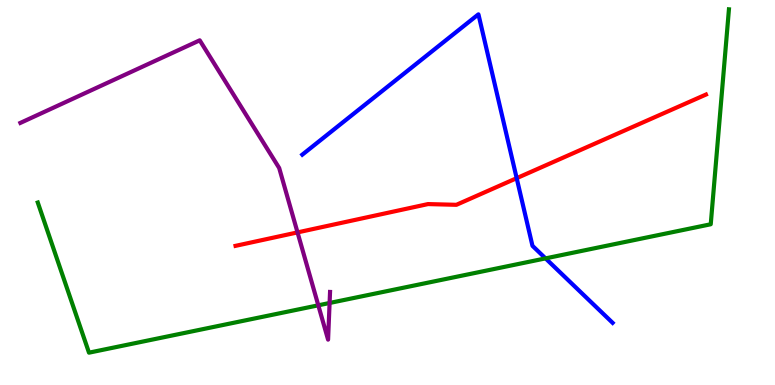[{'lines': ['blue', 'red'], 'intersections': [{'x': 6.67, 'y': 5.37}]}, {'lines': ['green', 'red'], 'intersections': []}, {'lines': ['purple', 'red'], 'intersections': [{'x': 3.84, 'y': 3.96}]}, {'lines': ['blue', 'green'], 'intersections': [{'x': 7.04, 'y': 3.29}]}, {'lines': ['blue', 'purple'], 'intersections': []}, {'lines': ['green', 'purple'], 'intersections': [{'x': 4.11, 'y': 2.07}, {'x': 4.25, 'y': 2.13}]}]